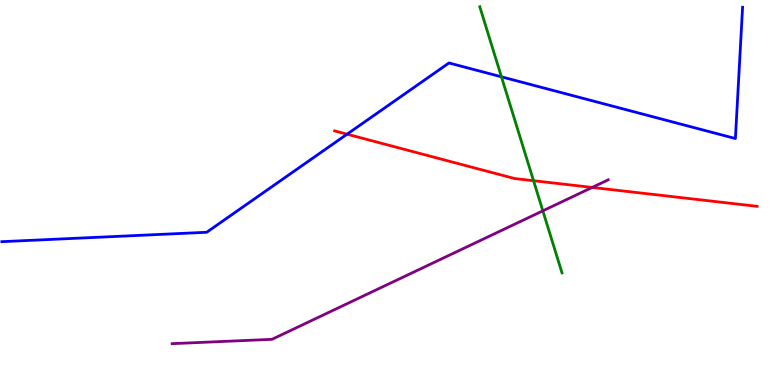[{'lines': ['blue', 'red'], 'intersections': [{'x': 4.48, 'y': 6.51}]}, {'lines': ['green', 'red'], 'intersections': [{'x': 6.88, 'y': 5.31}]}, {'lines': ['purple', 'red'], 'intersections': [{'x': 7.64, 'y': 5.13}]}, {'lines': ['blue', 'green'], 'intersections': [{'x': 6.47, 'y': 8.0}]}, {'lines': ['blue', 'purple'], 'intersections': []}, {'lines': ['green', 'purple'], 'intersections': [{'x': 7.0, 'y': 4.52}]}]